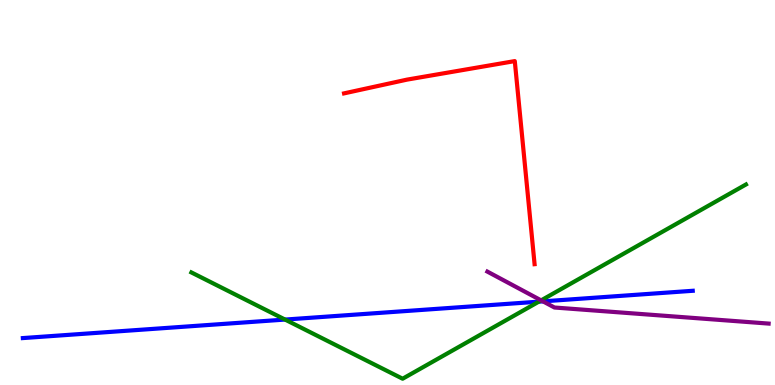[{'lines': ['blue', 'red'], 'intersections': []}, {'lines': ['green', 'red'], 'intersections': []}, {'lines': ['purple', 'red'], 'intersections': []}, {'lines': ['blue', 'green'], 'intersections': [{'x': 3.68, 'y': 1.7}, {'x': 6.95, 'y': 2.16}]}, {'lines': ['blue', 'purple'], 'intersections': [{'x': 7.01, 'y': 2.17}]}, {'lines': ['green', 'purple'], 'intersections': [{'x': 6.98, 'y': 2.2}]}]